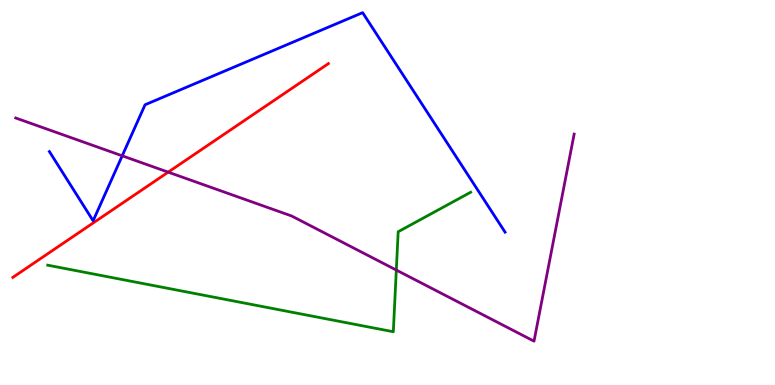[{'lines': ['blue', 'red'], 'intersections': []}, {'lines': ['green', 'red'], 'intersections': []}, {'lines': ['purple', 'red'], 'intersections': [{'x': 2.17, 'y': 5.53}]}, {'lines': ['blue', 'green'], 'intersections': []}, {'lines': ['blue', 'purple'], 'intersections': [{'x': 1.58, 'y': 5.95}]}, {'lines': ['green', 'purple'], 'intersections': [{'x': 5.11, 'y': 2.99}]}]